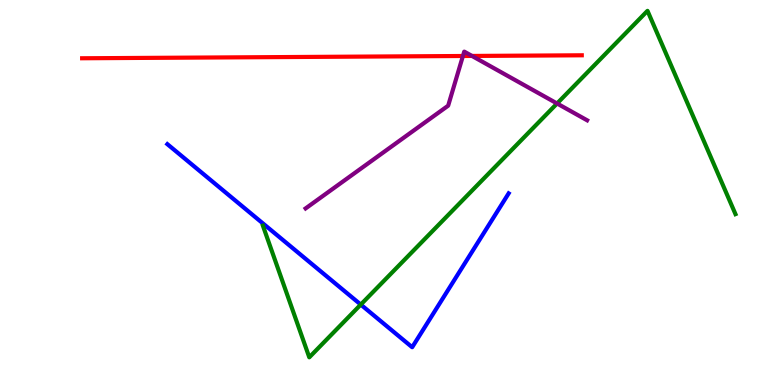[{'lines': ['blue', 'red'], 'intersections': []}, {'lines': ['green', 'red'], 'intersections': []}, {'lines': ['purple', 'red'], 'intersections': [{'x': 5.97, 'y': 8.55}, {'x': 6.09, 'y': 8.55}]}, {'lines': ['blue', 'green'], 'intersections': [{'x': 4.66, 'y': 2.09}]}, {'lines': ['blue', 'purple'], 'intersections': []}, {'lines': ['green', 'purple'], 'intersections': [{'x': 7.19, 'y': 7.31}]}]